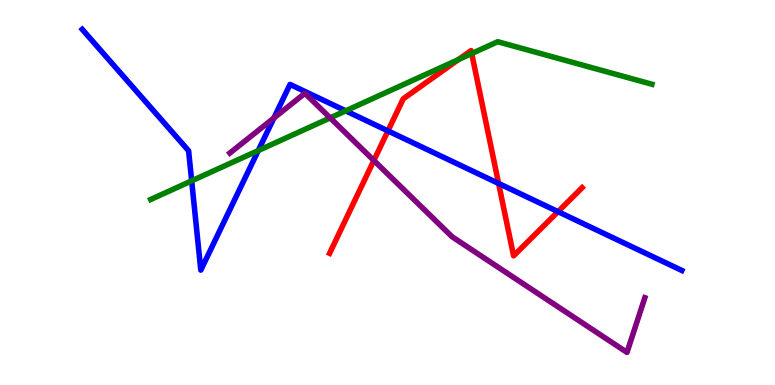[{'lines': ['blue', 'red'], 'intersections': [{'x': 5.01, 'y': 6.6}, {'x': 6.43, 'y': 5.24}, {'x': 7.2, 'y': 4.5}]}, {'lines': ['green', 'red'], 'intersections': [{'x': 5.92, 'y': 8.45}, {'x': 6.09, 'y': 8.61}]}, {'lines': ['purple', 'red'], 'intersections': [{'x': 4.82, 'y': 5.83}]}, {'lines': ['blue', 'green'], 'intersections': [{'x': 2.47, 'y': 5.3}, {'x': 3.33, 'y': 6.09}, {'x': 4.46, 'y': 7.12}]}, {'lines': ['blue', 'purple'], 'intersections': [{'x': 3.53, 'y': 6.94}]}, {'lines': ['green', 'purple'], 'intersections': [{'x': 4.26, 'y': 6.94}]}]